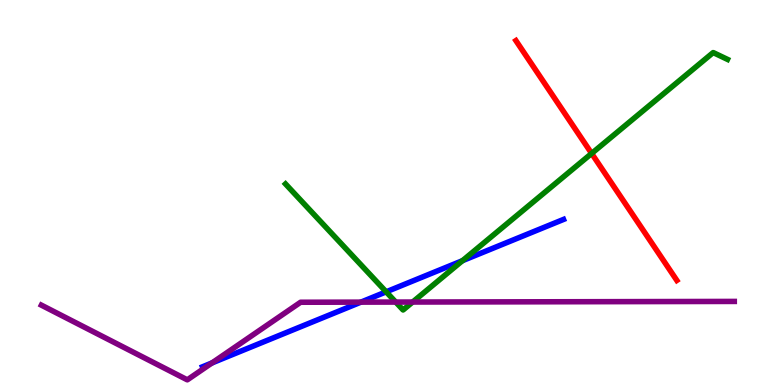[{'lines': ['blue', 'red'], 'intersections': []}, {'lines': ['green', 'red'], 'intersections': [{'x': 7.63, 'y': 6.01}]}, {'lines': ['purple', 'red'], 'intersections': []}, {'lines': ['blue', 'green'], 'intersections': [{'x': 4.98, 'y': 2.42}, {'x': 5.97, 'y': 3.23}]}, {'lines': ['blue', 'purple'], 'intersections': [{'x': 2.74, 'y': 0.573}, {'x': 4.66, 'y': 2.15}]}, {'lines': ['green', 'purple'], 'intersections': [{'x': 5.11, 'y': 2.15}, {'x': 5.32, 'y': 2.15}]}]